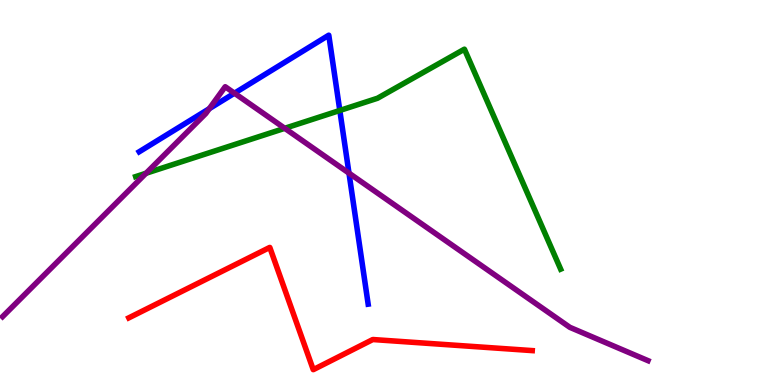[{'lines': ['blue', 'red'], 'intersections': []}, {'lines': ['green', 'red'], 'intersections': []}, {'lines': ['purple', 'red'], 'intersections': []}, {'lines': ['blue', 'green'], 'intersections': [{'x': 4.38, 'y': 7.13}]}, {'lines': ['blue', 'purple'], 'intersections': [{'x': 2.7, 'y': 7.18}, {'x': 3.03, 'y': 7.58}, {'x': 4.5, 'y': 5.5}]}, {'lines': ['green', 'purple'], 'intersections': [{'x': 1.88, 'y': 5.5}, {'x': 3.67, 'y': 6.67}]}]